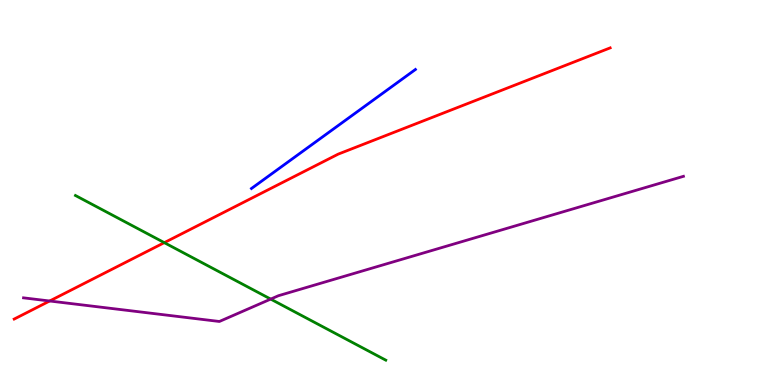[{'lines': ['blue', 'red'], 'intersections': []}, {'lines': ['green', 'red'], 'intersections': [{'x': 2.12, 'y': 3.7}]}, {'lines': ['purple', 'red'], 'intersections': [{'x': 0.641, 'y': 2.18}]}, {'lines': ['blue', 'green'], 'intersections': []}, {'lines': ['blue', 'purple'], 'intersections': []}, {'lines': ['green', 'purple'], 'intersections': [{'x': 3.49, 'y': 2.23}]}]